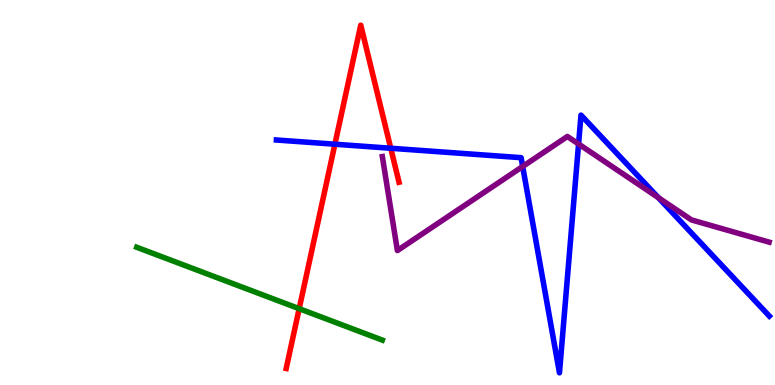[{'lines': ['blue', 'red'], 'intersections': [{'x': 4.32, 'y': 6.25}, {'x': 5.04, 'y': 6.15}]}, {'lines': ['green', 'red'], 'intersections': [{'x': 3.86, 'y': 1.98}]}, {'lines': ['purple', 'red'], 'intersections': []}, {'lines': ['blue', 'green'], 'intersections': []}, {'lines': ['blue', 'purple'], 'intersections': [{'x': 6.74, 'y': 5.68}, {'x': 7.47, 'y': 6.26}, {'x': 8.5, 'y': 4.87}]}, {'lines': ['green', 'purple'], 'intersections': []}]